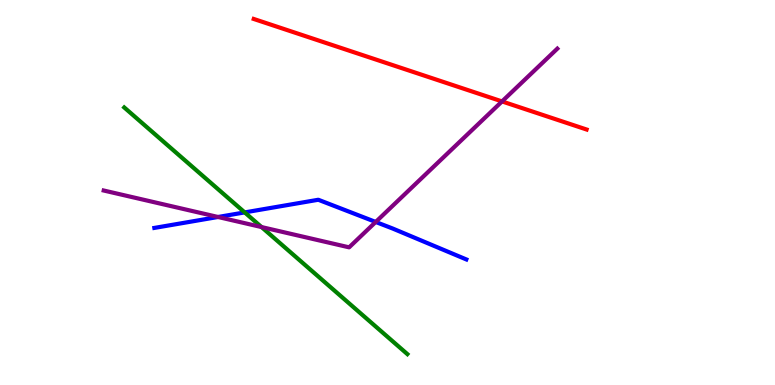[{'lines': ['blue', 'red'], 'intersections': []}, {'lines': ['green', 'red'], 'intersections': []}, {'lines': ['purple', 'red'], 'intersections': [{'x': 6.48, 'y': 7.37}]}, {'lines': ['blue', 'green'], 'intersections': [{'x': 3.16, 'y': 4.48}]}, {'lines': ['blue', 'purple'], 'intersections': [{'x': 2.81, 'y': 4.36}, {'x': 4.85, 'y': 4.23}]}, {'lines': ['green', 'purple'], 'intersections': [{'x': 3.37, 'y': 4.1}]}]